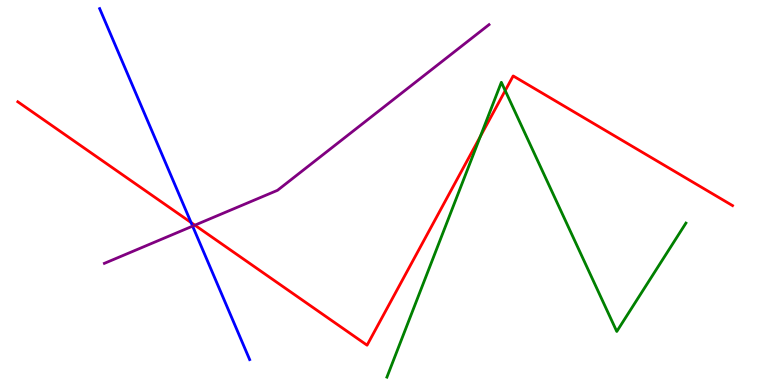[{'lines': ['blue', 'red'], 'intersections': [{'x': 2.47, 'y': 4.22}]}, {'lines': ['green', 'red'], 'intersections': [{'x': 6.2, 'y': 6.46}, {'x': 6.52, 'y': 7.65}]}, {'lines': ['purple', 'red'], 'intersections': [{'x': 2.51, 'y': 4.15}]}, {'lines': ['blue', 'green'], 'intersections': []}, {'lines': ['blue', 'purple'], 'intersections': [{'x': 2.49, 'y': 4.13}]}, {'lines': ['green', 'purple'], 'intersections': []}]